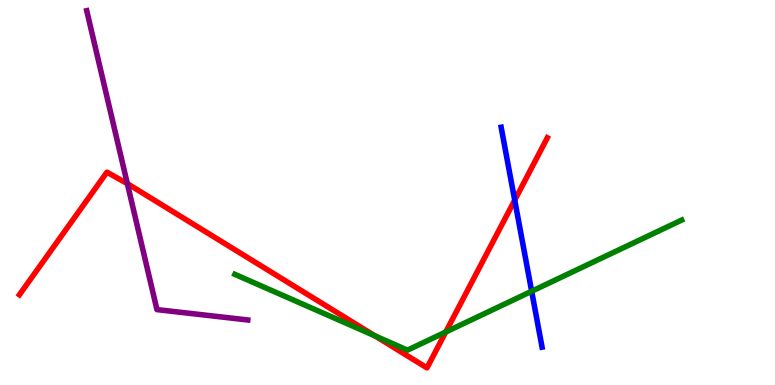[{'lines': ['blue', 'red'], 'intersections': [{'x': 6.64, 'y': 4.8}]}, {'lines': ['green', 'red'], 'intersections': [{'x': 4.84, 'y': 1.28}, {'x': 5.75, 'y': 1.38}]}, {'lines': ['purple', 'red'], 'intersections': [{'x': 1.64, 'y': 5.23}]}, {'lines': ['blue', 'green'], 'intersections': [{'x': 6.86, 'y': 2.44}]}, {'lines': ['blue', 'purple'], 'intersections': []}, {'lines': ['green', 'purple'], 'intersections': []}]